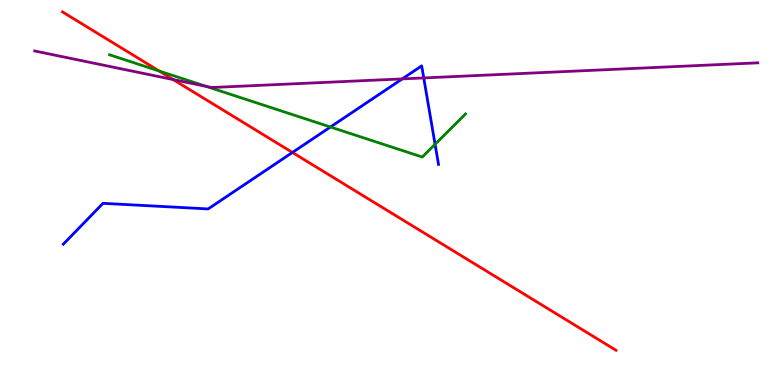[{'lines': ['blue', 'red'], 'intersections': [{'x': 3.77, 'y': 6.04}]}, {'lines': ['green', 'red'], 'intersections': [{'x': 2.05, 'y': 8.16}]}, {'lines': ['purple', 'red'], 'intersections': [{'x': 2.23, 'y': 7.93}]}, {'lines': ['blue', 'green'], 'intersections': [{'x': 4.26, 'y': 6.7}, {'x': 5.61, 'y': 6.25}]}, {'lines': ['blue', 'purple'], 'intersections': [{'x': 5.19, 'y': 7.95}, {'x': 5.47, 'y': 7.98}]}, {'lines': ['green', 'purple'], 'intersections': [{'x': 2.66, 'y': 7.76}]}]